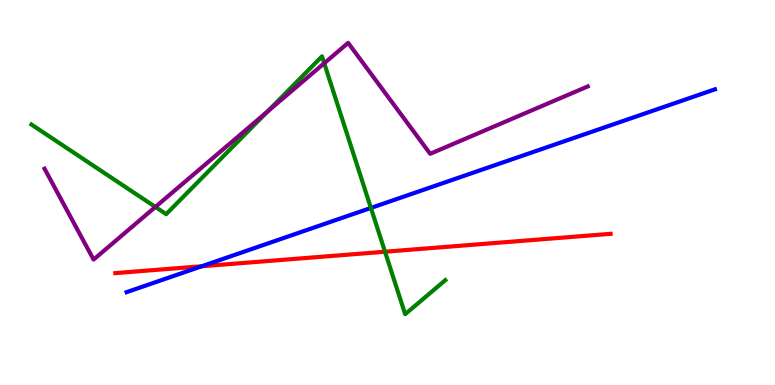[{'lines': ['blue', 'red'], 'intersections': [{'x': 2.6, 'y': 3.08}]}, {'lines': ['green', 'red'], 'intersections': [{'x': 4.97, 'y': 3.46}]}, {'lines': ['purple', 'red'], 'intersections': []}, {'lines': ['blue', 'green'], 'intersections': [{'x': 4.79, 'y': 4.6}]}, {'lines': ['blue', 'purple'], 'intersections': []}, {'lines': ['green', 'purple'], 'intersections': [{'x': 2.01, 'y': 4.62}, {'x': 3.45, 'y': 7.1}, {'x': 4.18, 'y': 8.36}]}]